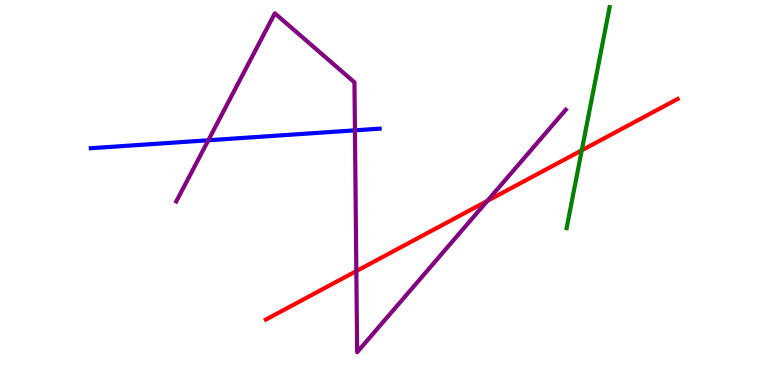[{'lines': ['blue', 'red'], 'intersections': []}, {'lines': ['green', 'red'], 'intersections': [{'x': 7.51, 'y': 6.1}]}, {'lines': ['purple', 'red'], 'intersections': [{'x': 4.6, 'y': 2.96}, {'x': 6.29, 'y': 4.78}]}, {'lines': ['blue', 'green'], 'intersections': []}, {'lines': ['blue', 'purple'], 'intersections': [{'x': 2.69, 'y': 6.36}, {'x': 4.58, 'y': 6.61}]}, {'lines': ['green', 'purple'], 'intersections': []}]